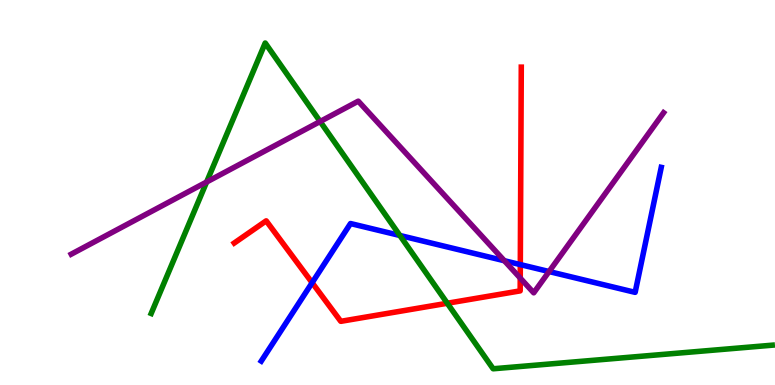[{'lines': ['blue', 'red'], 'intersections': [{'x': 4.03, 'y': 2.66}, {'x': 6.71, 'y': 3.13}]}, {'lines': ['green', 'red'], 'intersections': [{'x': 5.77, 'y': 2.12}]}, {'lines': ['purple', 'red'], 'intersections': [{'x': 6.71, 'y': 2.78}]}, {'lines': ['blue', 'green'], 'intersections': [{'x': 5.16, 'y': 3.88}]}, {'lines': ['blue', 'purple'], 'intersections': [{'x': 6.51, 'y': 3.23}, {'x': 7.08, 'y': 2.95}]}, {'lines': ['green', 'purple'], 'intersections': [{'x': 2.67, 'y': 5.27}, {'x': 4.13, 'y': 6.84}]}]